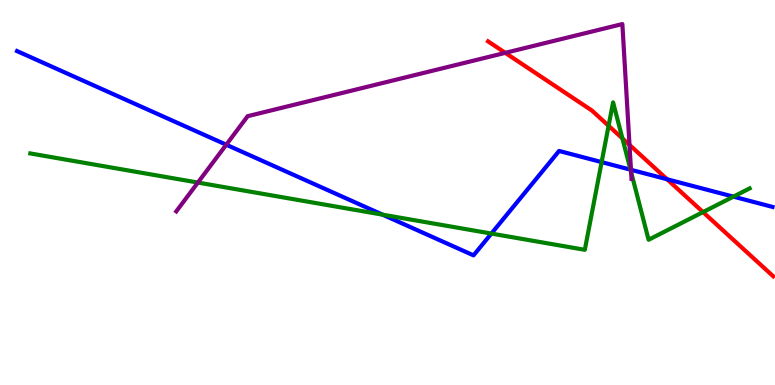[{'lines': ['blue', 'red'], 'intersections': [{'x': 8.61, 'y': 5.34}]}, {'lines': ['green', 'red'], 'intersections': [{'x': 7.85, 'y': 6.73}, {'x': 8.03, 'y': 6.4}, {'x': 9.07, 'y': 4.49}]}, {'lines': ['purple', 'red'], 'intersections': [{'x': 6.52, 'y': 8.63}, {'x': 8.12, 'y': 6.24}]}, {'lines': ['blue', 'green'], 'intersections': [{'x': 4.94, 'y': 4.42}, {'x': 6.34, 'y': 3.93}, {'x': 7.76, 'y': 5.79}, {'x': 8.14, 'y': 5.59}, {'x': 9.46, 'y': 4.89}]}, {'lines': ['blue', 'purple'], 'intersections': [{'x': 2.92, 'y': 6.24}, {'x': 8.14, 'y': 5.59}]}, {'lines': ['green', 'purple'], 'intersections': [{'x': 2.55, 'y': 5.26}, {'x': 8.14, 'y': 5.53}]}]